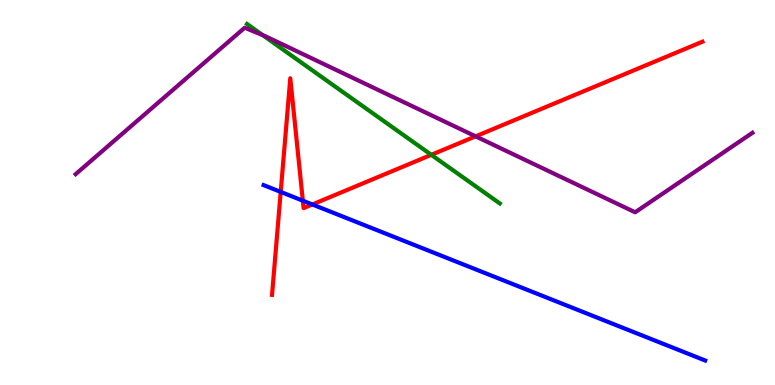[{'lines': ['blue', 'red'], 'intersections': [{'x': 3.62, 'y': 5.02}, {'x': 3.91, 'y': 4.79}, {'x': 4.03, 'y': 4.69}]}, {'lines': ['green', 'red'], 'intersections': [{'x': 5.57, 'y': 5.98}]}, {'lines': ['purple', 'red'], 'intersections': [{'x': 6.14, 'y': 6.46}]}, {'lines': ['blue', 'green'], 'intersections': []}, {'lines': ['blue', 'purple'], 'intersections': []}, {'lines': ['green', 'purple'], 'intersections': [{'x': 3.39, 'y': 9.09}]}]